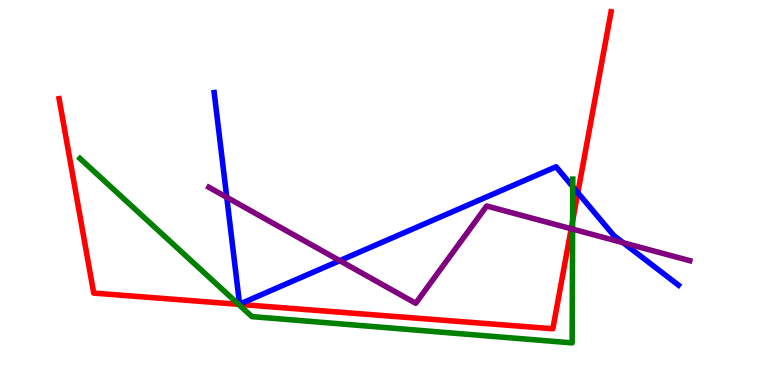[{'lines': ['blue', 'red'], 'intersections': [{'x': 7.46, 'y': 4.99}]}, {'lines': ['green', 'red'], 'intersections': [{'x': 3.08, 'y': 2.1}, {'x': 7.39, 'y': 4.26}]}, {'lines': ['purple', 'red'], 'intersections': [{'x': 7.37, 'y': 4.06}]}, {'lines': ['blue', 'green'], 'intersections': [{'x': 7.39, 'y': 5.15}]}, {'lines': ['blue', 'purple'], 'intersections': [{'x': 2.93, 'y': 4.88}, {'x': 4.38, 'y': 3.23}, {'x': 8.04, 'y': 3.7}]}, {'lines': ['green', 'purple'], 'intersections': [{'x': 7.39, 'y': 4.05}]}]